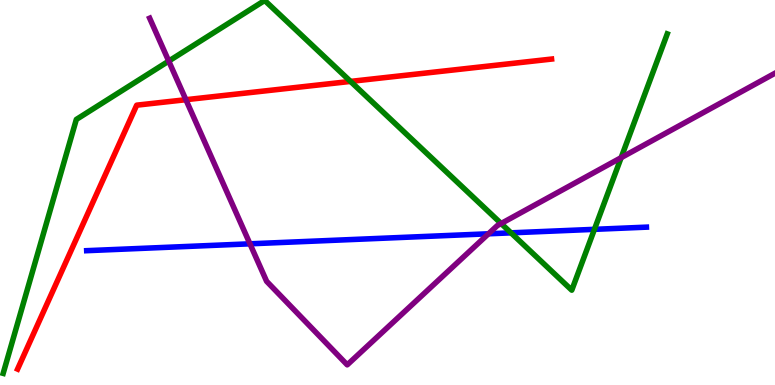[{'lines': ['blue', 'red'], 'intersections': []}, {'lines': ['green', 'red'], 'intersections': [{'x': 4.52, 'y': 7.89}]}, {'lines': ['purple', 'red'], 'intersections': [{'x': 2.4, 'y': 7.41}]}, {'lines': ['blue', 'green'], 'intersections': [{'x': 6.59, 'y': 3.95}, {'x': 7.67, 'y': 4.04}]}, {'lines': ['blue', 'purple'], 'intersections': [{'x': 3.23, 'y': 3.67}, {'x': 6.3, 'y': 3.93}]}, {'lines': ['green', 'purple'], 'intersections': [{'x': 2.18, 'y': 8.41}, {'x': 6.47, 'y': 4.19}, {'x': 8.01, 'y': 5.9}]}]